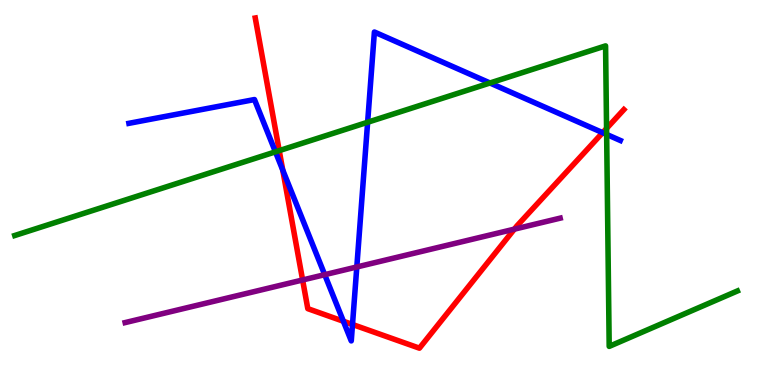[{'lines': ['blue', 'red'], 'intersections': [{'x': 3.65, 'y': 5.58}, {'x': 4.43, 'y': 1.66}, {'x': 4.55, 'y': 1.57}, {'x': 7.78, 'y': 6.55}]}, {'lines': ['green', 'red'], 'intersections': [{'x': 3.6, 'y': 6.09}, {'x': 7.83, 'y': 6.66}]}, {'lines': ['purple', 'red'], 'intersections': [{'x': 3.9, 'y': 2.73}, {'x': 6.64, 'y': 4.05}]}, {'lines': ['blue', 'green'], 'intersections': [{'x': 3.55, 'y': 6.06}, {'x': 4.74, 'y': 6.82}, {'x': 6.32, 'y': 7.84}, {'x': 7.83, 'y': 6.51}]}, {'lines': ['blue', 'purple'], 'intersections': [{'x': 4.19, 'y': 2.87}, {'x': 4.6, 'y': 3.07}]}, {'lines': ['green', 'purple'], 'intersections': []}]